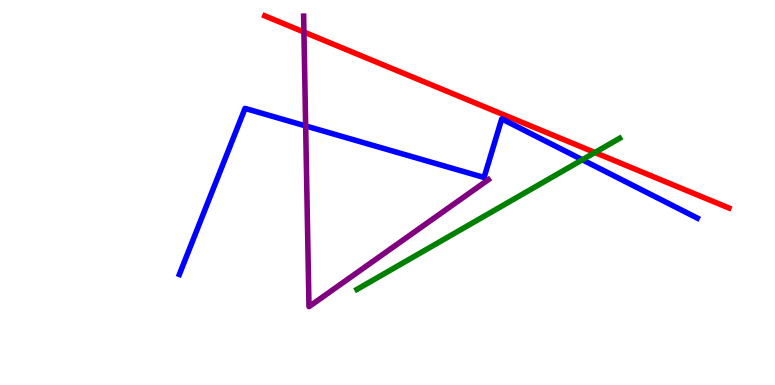[{'lines': ['blue', 'red'], 'intersections': []}, {'lines': ['green', 'red'], 'intersections': [{'x': 7.68, 'y': 6.04}]}, {'lines': ['purple', 'red'], 'intersections': [{'x': 3.92, 'y': 9.17}]}, {'lines': ['blue', 'green'], 'intersections': [{'x': 7.51, 'y': 5.85}]}, {'lines': ['blue', 'purple'], 'intersections': [{'x': 3.94, 'y': 6.73}]}, {'lines': ['green', 'purple'], 'intersections': []}]